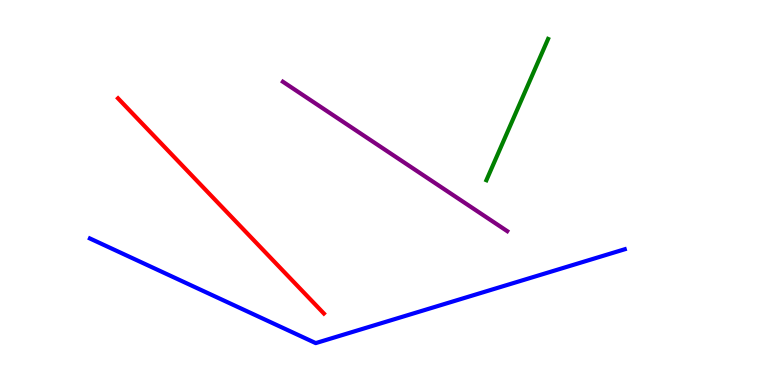[{'lines': ['blue', 'red'], 'intersections': []}, {'lines': ['green', 'red'], 'intersections': []}, {'lines': ['purple', 'red'], 'intersections': []}, {'lines': ['blue', 'green'], 'intersections': []}, {'lines': ['blue', 'purple'], 'intersections': []}, {'lines': ['green', 'purple'], 'intersections': []}]